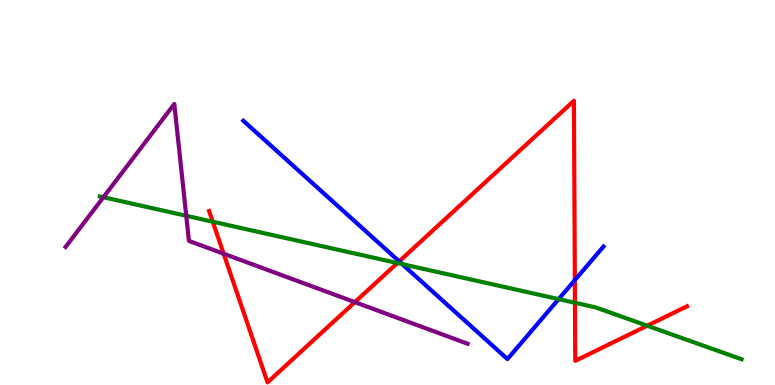[{'lines': ['blue', 'red'], 'intersections': [{'x': 5.15, 'y': 3.21}, {'x': 7.42, 'y': 2.72}]}, {'lines': ['green', 'red'], 'intersections': [{'x': 2.75, 'y': 4.24}, {'x': 5.13, 'y': 3.17}, {'x': 7.42, 'y': 2.14}, {'x': 8.35, 'y': 1.54}]}, {'lines': ['purple', 'red'], 'intersections': [{'x': 2.89, 'y': 3.41}, {'x': 4.58, 'y': 2.15}]}, {'lines': ['blue', 'green'], 'intersections': [{'x': 5.19, 'y': 3.14}, {'x': 7.21, 'y': 2.23}]}, {'lines': ['blue', 'purple'], 'intersections': []}, {'lines': ['green', 'purple'], 'intersections': [{'x': 1.33, 'y': 4.88}, {'x': 2.4, 'y': 4.4}]}]